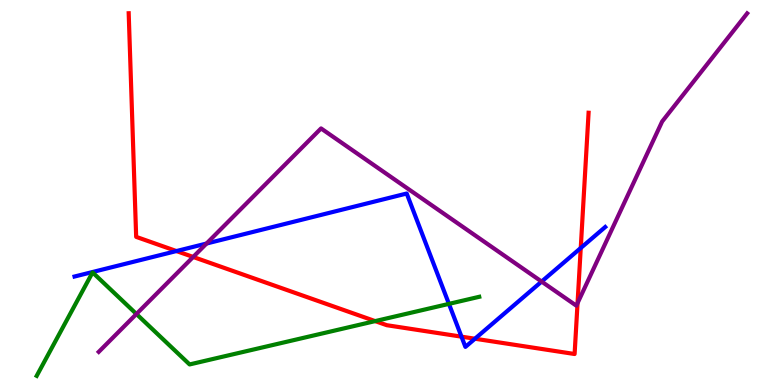[{'lines': ['blue', 'red'], 'intersections': [{'x': 2.28, 'y': 3.48}, {'x': 5.95, 'y': 1.26}, {'x': 6.13, 'y': 1.2}, {'x': 7.49, 'y': 3.56}]}, {'lines': ['green', 'red'], 'intersections': [{'x': 4.84, 'y': 1.66}]}, {'lines': ['purple', 'red'], 'intersections': [{'x': 2.49, 'y': 3.33}, {'x': 7.45, 'y': 2.13}]}, {'lines': ['blue', 'green'], 'intersections': [{'x': 5.79, 'y': 2.11}]}, {'lines': ['blue', 'purple'], 'intersections': [{'x': 2.66, 'y': 3.67}, {'x': 6.99, 'y': 2.69}]}, {'lines': ['green', 'purple'], 'intersections': [{'x': 1.76, 'y': 1.84}]}]